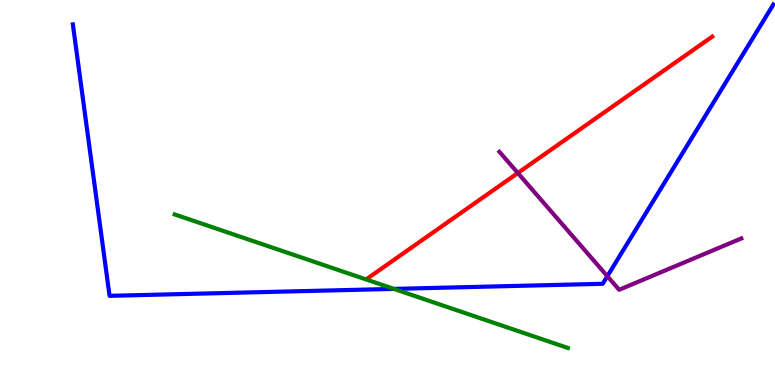[{'lines': ['blue', 'red'], 'intersections': []}, {'lines': ['green', 'red'], 'intersections': []}, {'lines': ['purple', 'red'], 'intersections': [{'x': 6.68, 'y': 5.51}]}, {'lines': ['blue', 'green'], 'intersections': [{'x': 5.08, 'y': 2.5}]}, {'lines': ['blue', 'purple'], 'intersections': [{'x': 7.84, 'y': 2.83}]}, {'lines': ['green', 'purple'], 'intersections': []}]